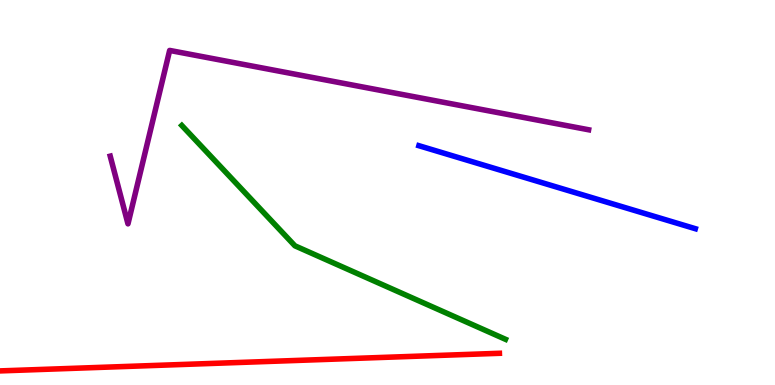[{'lines': ['blue', 'red'], 'intersections': []}, {'lines': ['green', 'red'], 'intersections': []}, {'lines': ['purple', 'red'], 'intersections': []}, {'lines': ['blue', 'green'], 'intersections': []}, {'lines': ['blue', 'purple'], 'intersections': []}, {'lines': ['green', 'purple'], 'intersections': []}]